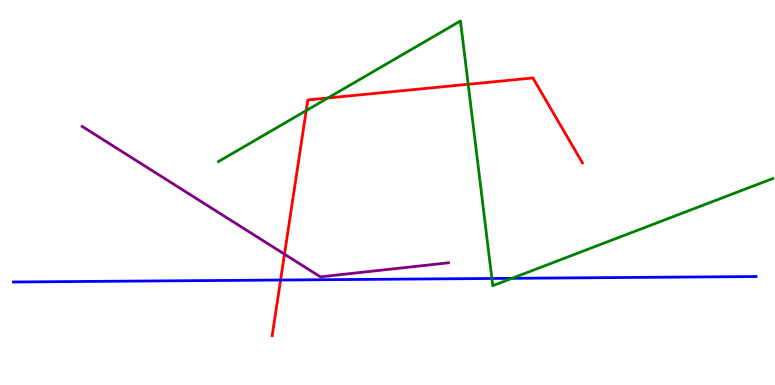[{'lines': ['blue', 'red'], 'intersections': [{'x': 3.62, 'y': 2.73}]}, {'lines': ['green', 'red'], 'intersections': [{'x': 3.95, 'y': 7.13}, {'x': 4.23, 'y': 7.46}, {'x': 6.04, 'y': 7.81}]}, {'lines': ['purple', 'red'], 'intersections': [{'x': 3.67, 'y': 3.4}]}, {'lines': ['blue', 'green'], 'intersections': [{'x': 6.35, 'y': 2.77}, {'x': 6.61, 'y': 2.77}]}, {'lines': ['blue', 'purple'], 'intersections': []}, {'lines': ['green', 'purple'], 'intersections': []}]